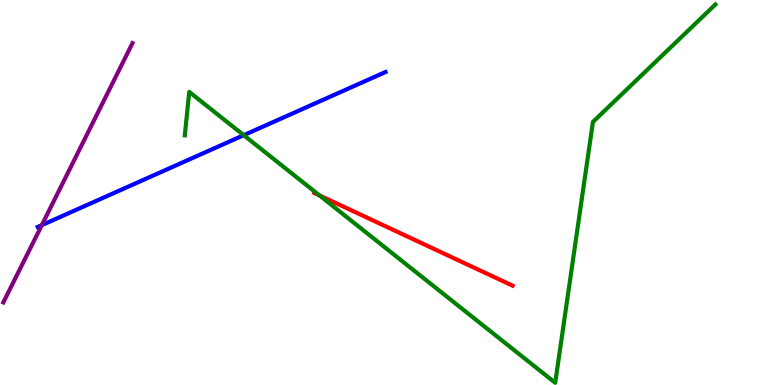[{'lines': ['blue', 'red'], 'intersections': []}, {'lines': ['green', 'red'], 'intersections': [{'x': 4.12, 'y': 4.92}]}, {'lines': ['purple', 'red'], 'intersections': []}, {'lines': ['blue', 'green'], 'intersections': [{'x': 3.14, 'y': 6.49}]}, {'lines': ['blue', 'purple'], 'intersections': [{'x': 0.54, 'y': 4.15}]}, {'lines': ['green', 'purple'], 'intersections': []}]